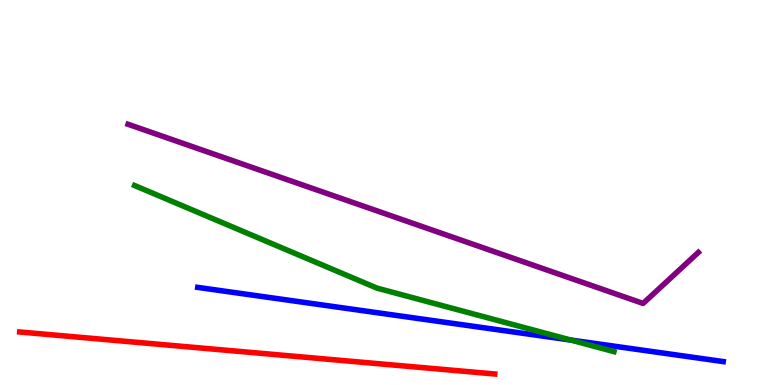[{'lines': ['blue', 'red'], 'intersections': []}, {'lines': ['green', 'red'], 'intersections': []}, {'lines': ['purple', 'red'], 'intersections': []}, {'lines': ['blue', 'green'], 'intersections': [{'x': 7.37, 'y': 1.17}]}, {'lines': ['blue', 'purple'], 'intersections': []}, {'lines': ['green', 'purple'], 'intersections': []}]